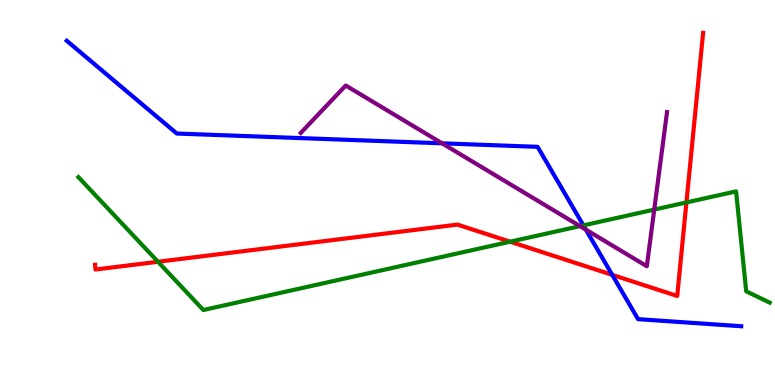[{'lines': ['blue', 'red'], 'intersections': [{'x': 7.9, 'y': 2.86}]}, {'lines': ['green', 'red'], 'intersections': [{'x': 2.04, 'y': 3.2}, {'x': 6.58, 'y': 3.72}, {'x': 8.86, 'y': 4.74}]}, {'lines': ['purple', 'red'], 'intersections': []}, {'lines': ['blue', 'green'], 'intersections': [{'x': 7.53, 'y': 4.15}]}, {'lines': ['blue', 'purple'], 'intersections': [{'x': 5.7, 'y': 6.28}, {'x': 7.56, 'y': 4.03}]}, {'lines': ['green', 'purple'], 'intersections': [{'x': 7.48, 'y': 4.13}, {'x': 8.44, 'y': 4.56}]}]